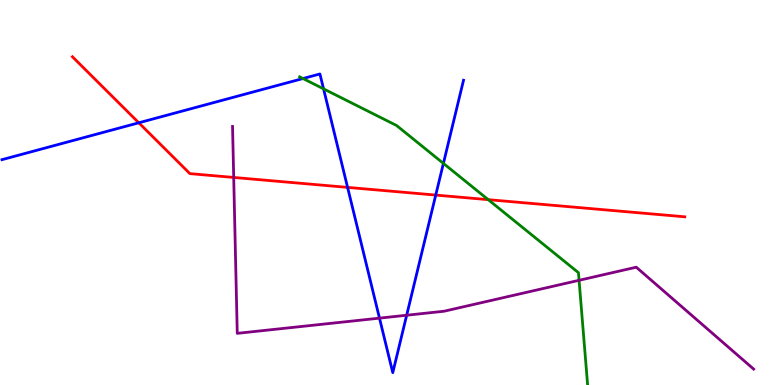[{'lines': ['blue', 'red'], 'intersections': [{'x': 1.79, 'y': 6.81}, {'x': 4.48, 'y': 5.13}, {'x': 5.62, 'y': 4.93}]}, {'lines': ['green', 'red'], 'intersections': [{'x': 6.3, 'y': 4.81}]}, {'lines': ['purple', 'red'], 'intersections': [{'x': 3.02, 'y': 5.39}]}, {'lines': ['blue', 'green'], 'intersections': [{'x': 3.91, 'y': 7.96}, {'x': 4.17, 'y': 7.69}, {'x': 5.72, 'y': 5.76}]}, {'lines': ['blue', 'purple'], 'intersections': [{'x': 4.9, 'y': 1.74}, {'x': 5.25, 'y': 1.81}]}, {'lines': ['green', 'purple'], 'intersections': [{'x': 7.47, 'y': 2.72}]}]